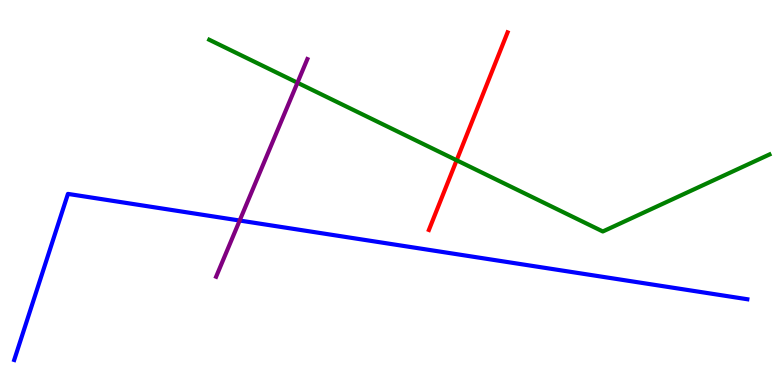[{'lines': ['blue', 'red'], 'intersections': []}, {'lines': ['green', 'red'], 'intersections': [{'x': 5.89, 'y': 5.84}]}, {'lines': ['purple', 'red'], 'intersections': []}, {'lines': ['blue', 'green'], 'intersections': []}, {'lines': ['blue', 'purple'], 'intersections': [{'x': 3.09, 'y': 4.27}]}, {'lines': ['green', 'purple'], 'intersections': [{'x': 3.84, 'y': 7.85}]}]